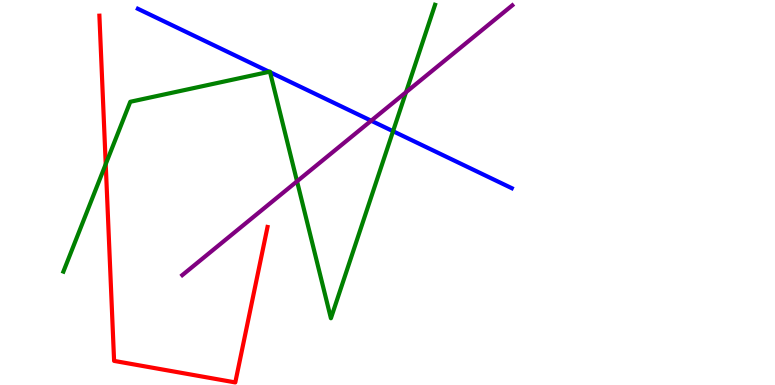[{'lines': ['blue', 'red'], 'intersections': []}, {'lines': ['green', 'red'], 'intersections': [{'x': 1.36, 'y': 5.74}]}, {'lines': ['purple', 'red'], 'intersections': []}, {'lines': ['blue', 'green'], 'intersections': [{'x': 3.47, 'y': 8.14}, {'x': 3.48, 'y': 8.12}, {'x': 5.07, 'y': 6.59}]}, {'lines': ['blue', 'purple'], 'intersections': [{'x': 4.79, 'y': 6.86}]}, {'lines': ['green', 'purple'], 'intersections': [{'x': 3.83, 'y': 5.29}, {'x': 5.24, 'y': 7.6}]}]